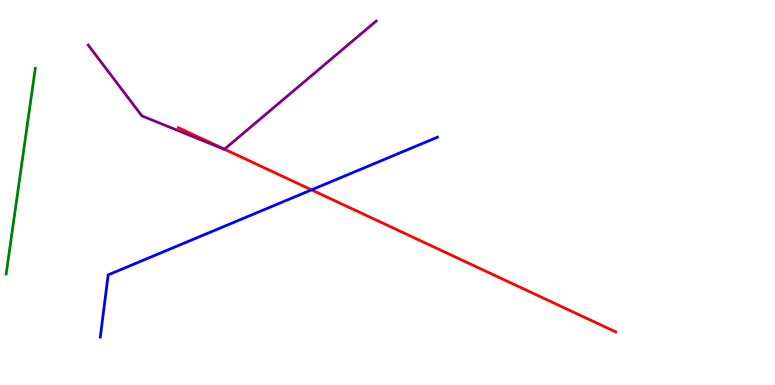[{'lines': ['blue', 'red'], 'intersections': [{'x': 4.02, 'y': 5.07}]}, {'lines': ['green', 'red'], 'intersections': []}, {'lines': ['purple', 'red'], 'intersections': [{'x': 2.9, 'y': 6.12}]}, {'lines': ['blue', 'green'], 'intersections': []}, {'lines': ['blue', 'purple'], 'intersections': []}, {'lines': ['green', 'purple'], 'intersections': []}]